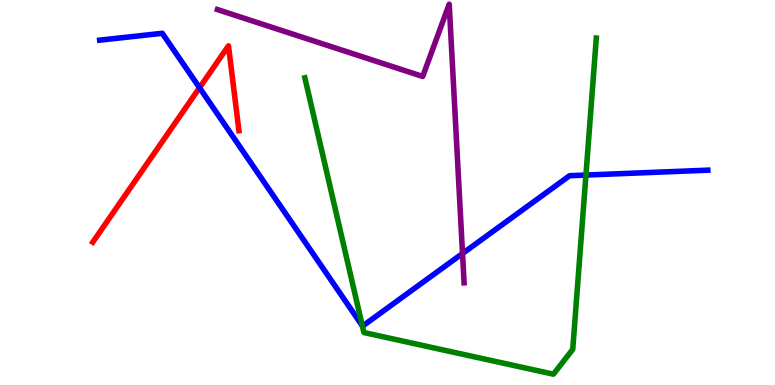[{'lines': ['blue', 'red'], 'intersections': [{'x': 2.57, 'y': 7.72}]}, {'lines': ['green', 'red'], 'intersections': []}, {'lines': ['purple', 'red'], 'intersections': []}, {'lines': ['blue', 'green'], 'intersections': [{'x': 4.68, 'y': 1.54}, {'x': 7.56, 'y': 5.45}]}, {'lines': ['blue', 'purple'], 'intersections': [{'x': 5.97, 'y': 3.42}]}, {'lines': ['green', 'purple'], 'intersections': []}]